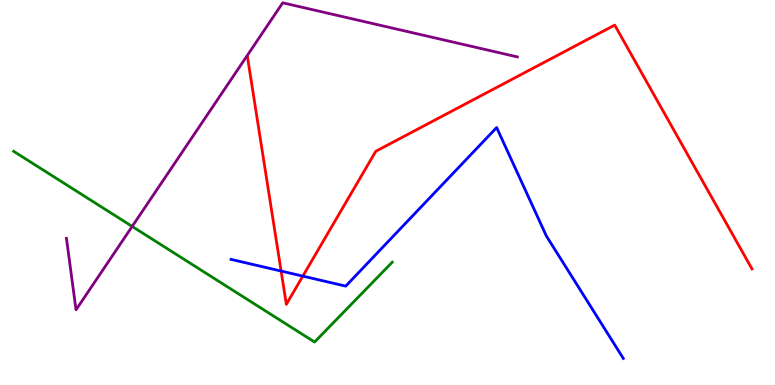[{'lines': ['blue', 'red'], 'intersections': [{'x': 3.63, 'y': 2.96}, {'x': 3.91, 'y': 2.83}]}, {'lines': ['green', 'red'], 'intersections': []}, {'lines': ['purple', 'red'], 'intersections': []}, {'lines': ['blue', 'green'], 'intersections': []}, {'lines': ['blue', 'purple'], 'intersections': []}, {'lines': ['green', 'purple'], 'intersections': [{'x': 1.71, 'y': 4.12}]}]